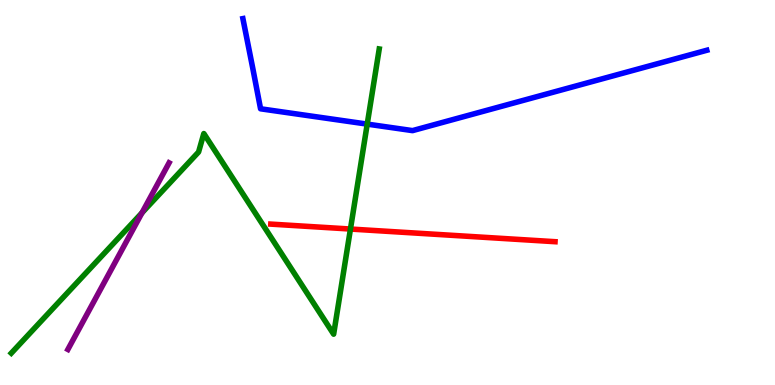[{'lines': ['blue', 'red'], 'intersections': []}, {'lines': ['green', 'red'], 'intersections': [{'x': 4.52, 'y': 4.05}]}, {'lines': ['purple', 'red'], 'intersections': []}, {'lines': ['blue', 'green'], 'intersections': [{'x': 4.74, 'y': 6.78}]}, {'lines': ['blue', 'purple'], 'intersections': []}, {'lines': ['green', 'purple'], 'intersections': [{'x': 1.83, 'y': 4.47}]}]